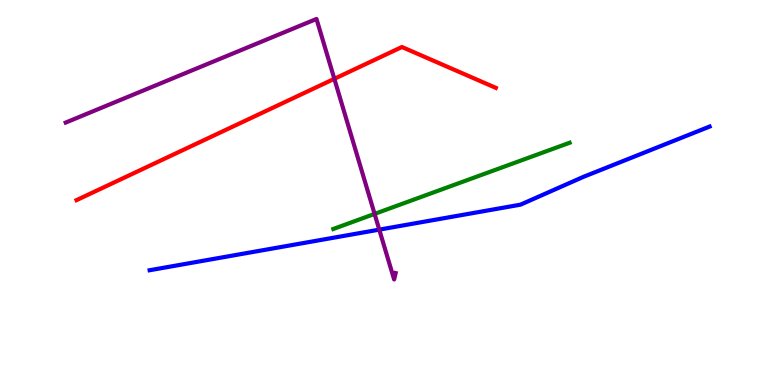[{'lines': ['blue', 'red'], 'intersections': []}, {'lines': ['green', 'red'], 'intersections': []}, {'lines': ['purple', 'red'], 'intersections': [{'x': 4.31, 'y': 7.95}]}, {'lines': ['blue', 'green'], 'intersections': []}, {'lines': ['blue', 'purple'], 'intersections': [{'x': 4.89, 'y': 4.04}]}, {'lines': ['green', 'purple'], 'intersections': [{'x': 4.83, 'y': 4.44}]}]